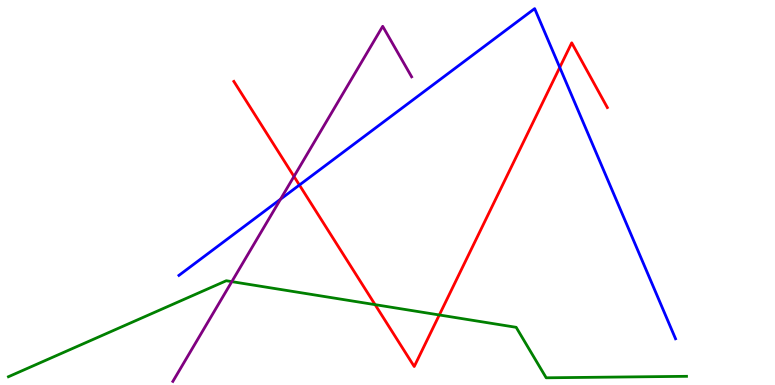[{'lines': ['blue', 'red'], 'intersections': [{'x': 3.86, 'y': 5.19}, {'x': 7.22, 'y': 8.25}]}, {'lines': ['green', 'red'], 'intersections': [{'x': 4.84, 'y': 2.09}, {'x': 5.67, 'y': 1.82}]}, {'lines': ['purple', 'red'], 'intersections': [{'x': 3.79, 'y': 5.42}]}, {'lines': ['blue', 'green'], 'intersections': []}, {'lines': ['blue', 'purple'], 'intersections': [{'x': 3.62, 'y': 4.83}]}, {'lines': ['green', 'purple'], 'intersections': [{'x': 2.99, 'y': 2.68}]}]